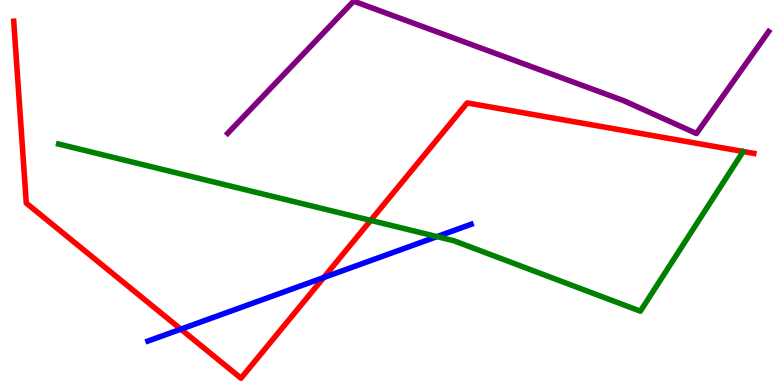[{'lines': ['blue', 'red'], 'intersections': [{'x': 2.33, 'y': 1.45}, {'x': 4.18, 'y': 2.79}]}, {'lines': ['green', 'red'], 'intersections': [{'x': 4.78, 'y': 4.28}]}, {'lines': ['purple', 'red'], 'intersections': []}, {'lines': ['blue', 'green'], 'intersections': [{'x': 5.64, 'y': 3.85}]}, {'lines': ['blue', 'purple'], 'intersections': []}, {'lines': ['green', 'purple'], 'intersections': []}]